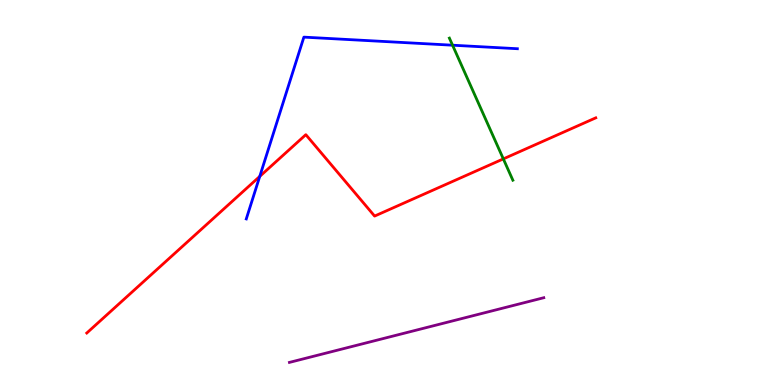[{'lines': ['blue', 'red'], 'intersections': [{'x': 3.35, 'y': 5.42}]}, {'lines': ['green', 'red'], 'intersections': [{'x': 6.49, 'y': 5.87}]}, {'lines': ['purple', 'red'], 'intersections': []}, {'lines': ['blue', 'green'], 'intersections': [{'x': 5.84, 'y': 8.83}]}, {'lines': ['blue', 'purple'], 'intersections': []}, {'lines': ['green', 'purple'], 'intersections': []}]